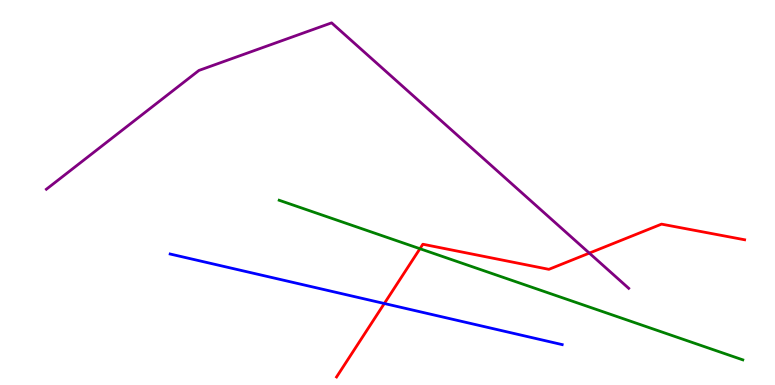[{'lines': ['blue', 'red'], 'intersections': [{'x': 4.96, 'y': 2.12}]}, {'lines': ['green', 'red'], 'intersections': [{'x': 5.42, 'y': 3.54}]}, {'lines': ['purple', 'red'], 'intersections': [{'x': 7.6, 'y': 3.43}]}, {'lines': ['blue', 'green'], 'intersections': []}, {'lines': ['blue', 'purple'], 'intersections': []}, {'lines': ['green', 'purple'], 'intersections': []}]